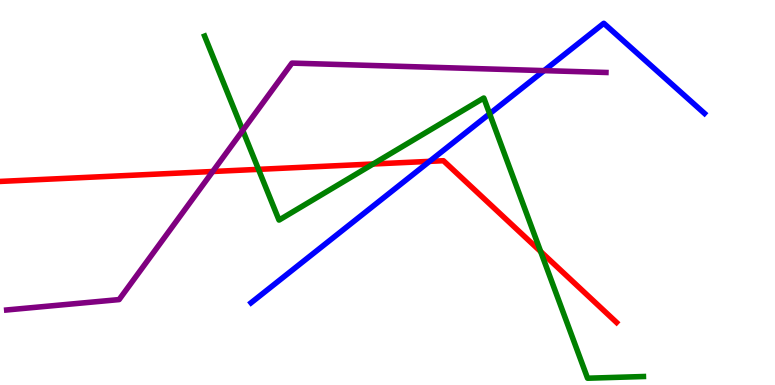[{'lines': ['blue', 'red'], 'intersections': [{'x': 5.54, 'y': 5.81}]}, {'lines': ['green', 'red'], 'intersections': [{'x': 3.34, 'y': 5.6}, {'x': 4.81, 'y': 5.74}, {'x': 6.98, 'y': 3.47}]}, {'lines': ['purple', 'red'], 'intersections': [{'x': 2.74, 'y': 5.55}]}, {'lines': ['blue', 'green'], 'intersections': [{'x': 6.32, 'y': 7.05}]}, {'lines': ['blue', 'purple'], 'intersections': [{'x': 7.02, 'y': 8.17}]}, {'lines': ['green', 'purple'], 'intersections': [{'x': 3.13, 'y': 6.61}]}]